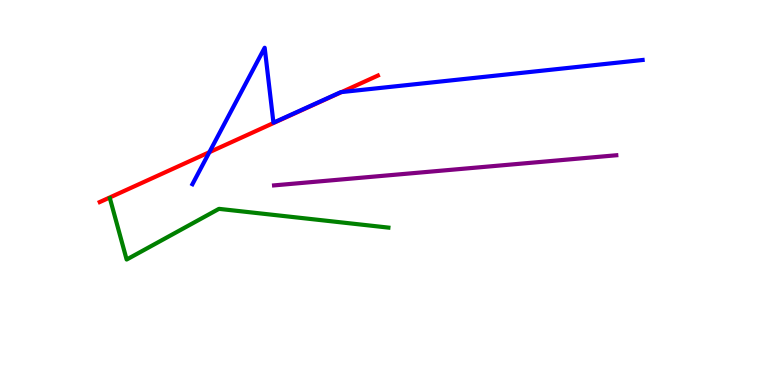[{'lines': ['blue', 'red'], 'intersections': [{'x': 2.7, 'y': 6.05}, {'x': 4.41, 'y': 7.61}]}, {'lines': ['green', 'red'], 'intersections': []}, {'lines': ['purple', 'red'], 'intersections': []}, {'lines': ['blue', 'green'], 'intersections': []}, {'lines': ['blue', 'purple'], 'intersections': []}, {'lines': ['green', 'purple'], 'intersections': []}]